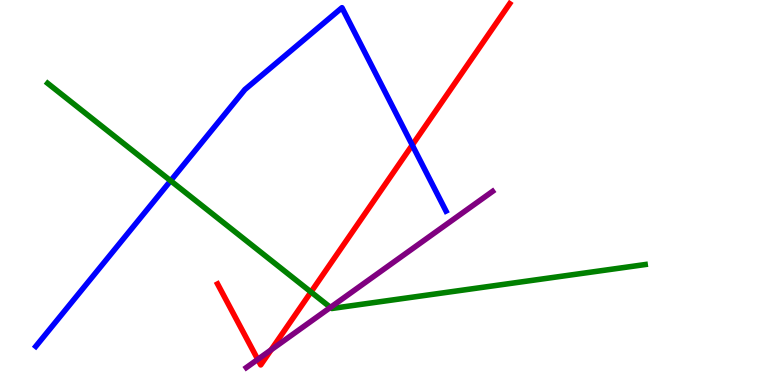[{'lines': ['blue', 'red'], 'intersections': [{'x': 5.32, 'y': 6.23}]}, {'lines': ['green', 'red'], 'intersections': [{'x': 4.01, 'y': 2.42}]}, {'lines': ['purple', 'red'], 'intersections': [{'x': 3.33, 'y': 0.665}, {'x': 3.5, 'y': 0.913}]}, {'lines': ['blue', 'green'], 'intersections': [{'x': 2.2, 'y': 5.3}]}, {'lines': ['blue', 'purple'], 'intersections': []}, {'lines': ['green', 'purple'], 'intersections': [{'x': 4.26, 'y': 2.02}]}]